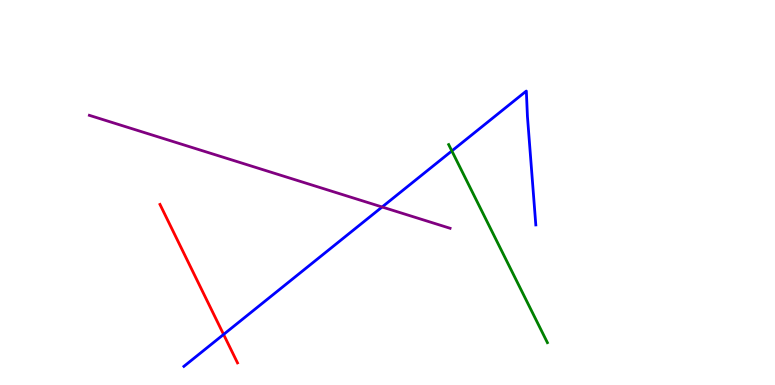[{'lines': ['blue', 'red'], 'intersections': [{'x': 2.89, 'y': 1.31}]}, {'lines': ['green', 'red'], 'intersections': []}, {'lines': ['purple', 'red'], 'intersections': []}, {'lines': ['blue', 'green'], 'intersections': [{'x': 5.83, 'y': 6.08}]}, {'lines': ['blue', 'purple'], 'intersections': [{'x': 4.93, 'y': 4.62}]}, {'lines': ['green', 'purple'], 'intersections': []}]